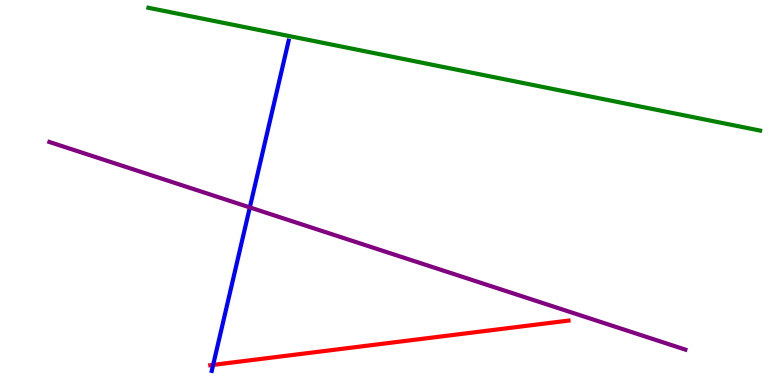[{'lines': ['blue', 'red'], 'intersections': [{'x': 2.75, 'y': 0.522}]}, {'lines': ['green', 'red'], 'intersections': []}, {'lines': ['purple', 'red'], 'intersections': []}, {'lines': ['blue', 'green'], 'intersections': []}, {'lines': ['blue', 'purple'], 'intersections': [{'x': 3.22, 'y': 4.61}]}, {'lines': ['green', 'purple'], 'intersections': []}]